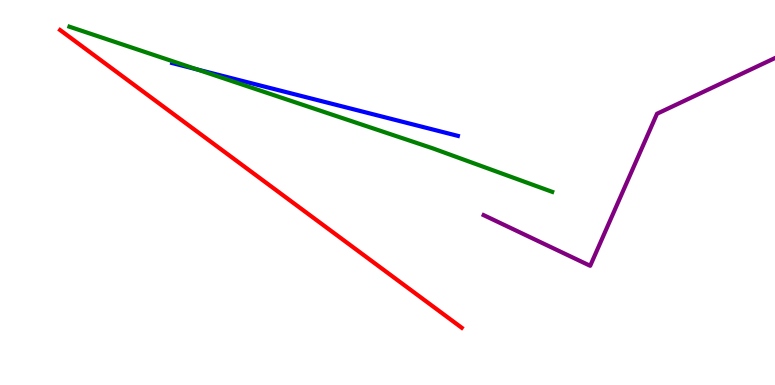[{'lines': ['blue', 'red'], 'intersections': []}, {'lines': ['green', 'red'], 'intersections': []}, {'lines': ['purple', 'red'], 'intersections': []}, {'lines': ['blue', 'green'], 'intersections': [{'x': 2.54, 'y': 8.2}]}, {'lines': ['blue', 'purple'], 'intersections': []}, {'lines': ['green', 'purple'], 'intersections': []}]